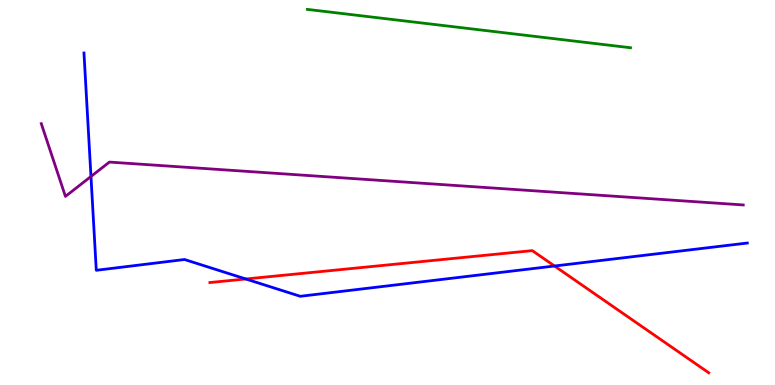[{'lines': ['blue', 'red'], 'intersections': [{'x': 3.17, 'y': 2.75}, {'x': 7.16, 'y': 3.09}]}, {'lines': ['green', 'red'], 'intersections': []}, {'lines': ['purple', 'red'], 'intersections': []}, {'lines': ['blue', 'green'], 'intersections': []}, {'lines': ['blue', 'purple'], 'intersections': [{'x': 1.17, 'y': 5.42}]}, {'lines': ['green', 'purple'], 'intersections': []}]